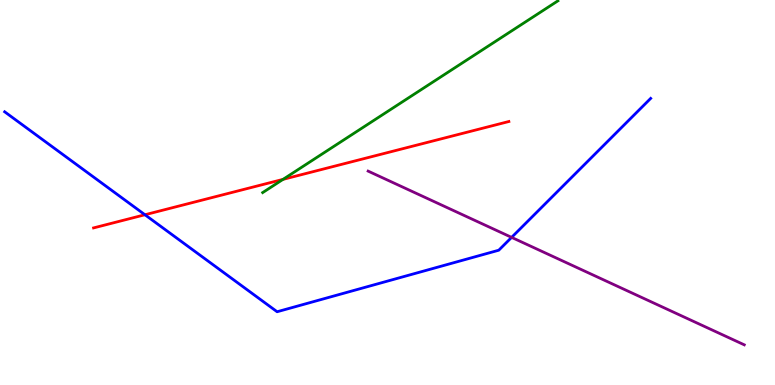[{'lines': ['blue', 'red'], 'intersections': [{'x': 1.87, 'y': 4.42}]}, {'lines': ['green', 'red'], 'intersections': [{'x': 3.65, 'y': 5.34}]}, {'lines': ['purple', 'red'], 'intersections': []}, {'lines': ['blue', 'green'], 'intersections': []}, {'lines': ['blue', 'purple'], 'intersections': [{'x': 6.6, 'y': 3.83}]}, {'lines': ['green', 'purple'], 'intersections': []}]